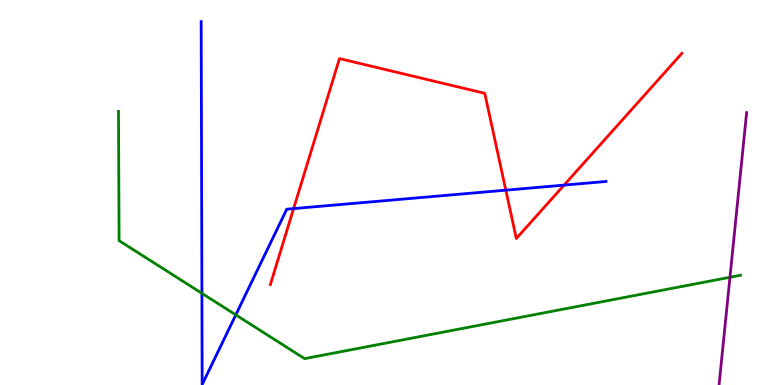[{'lines': ['blue', 'red'], 'intersections': [{'x': 3.79, 'y': 4.58}, {'x': 6.53, 'y': 5.06}, {'x': 7.28, 'y': 5.19}]}, {'lines': ['green', 'red'], 'intersections': []}, {'lines': ['purple', 'red'], 'intersections': []}, {'lines': ['blue', 'green'], 'intersections': [{'x': 2.61, 'y': 2.38}, {'x': 3.04, 'y': 1.82}]}, {'lines': ['blue', 'purple'], 'intersections': []}, {'lines': ['green', 'purple'], 'intersections': [{'x': 9.42, 'y': 2.8}]}]